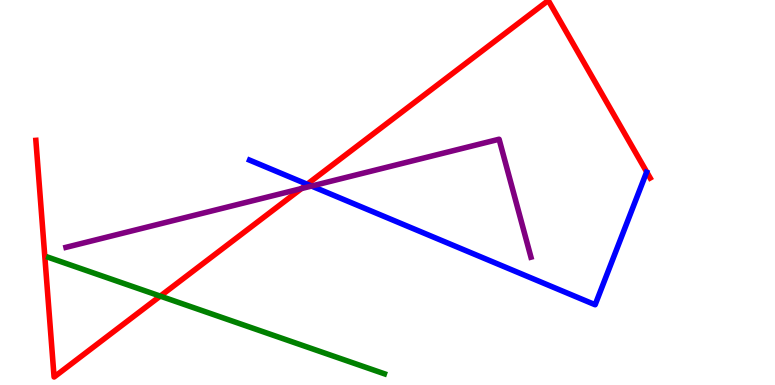[{'lines': ['blue', 'red'], 'intersections': [{'x': 3.96, 'y': 5.22}]}, {'lines': ['green', 'red'], 'intersections': [{'x': 2.07, 'y': 2.31}]}, {'lines': ['purple', 'red'], 'intersections': [{'x': 3.89, 'y': 5.1}]}, {'lines': ['blue', 'green'], 'intersections': []}, {'lines': ['blue', 'purple'], 'intersections': [{'x': 4.02, 'y': 5.17}]}, {'lines': ['green', 'purple'], 'intersections': []}]